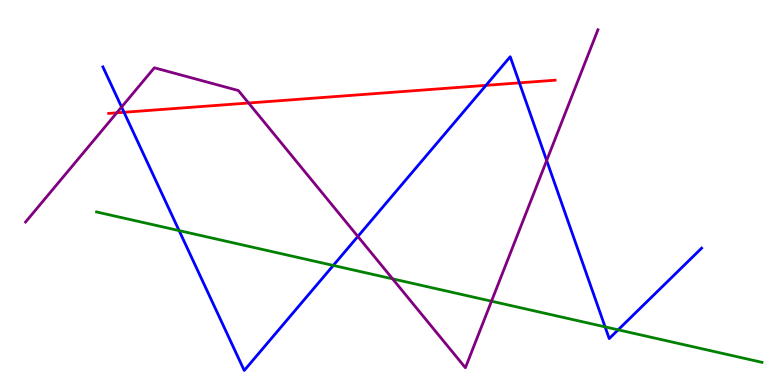[{'lines': ['blue', 'red'], 'intersections': [{'x': 1.6, 'y': 7.08}, {'x': 6.27, 'y': 7.78}, {'x': 6.7, 'y': 7.85}]}, {'lines': ['green', 'red'], 'intersections': []}, {'lines': ['purple', 'red'], 'intersections': [{'x': 1.51, 'y': 7.07}, {'x': 3.21, 'y': 7.32}]}, {'lines': ['blue', 'green'], 'intersections': [{'x': 2.31, 'y': 4.01}, {'x': 4.3, 'y': 3.11}, {'x': 7.81, 'y': 1.51}, {'x': 7.98, 'y': 1.43}]}, {'lines': ['blue', 'purple'], 'intersections': [{'x': 1.57, 'y': 7.22}, {'x': 4.62, 'y': 3.86}, {'x': 7.05, 'y': 5.83}]}, {'lines': ['green', 'purple'], 'intersections': [{'x': 5.07, 'y': 2.76}, {'x': 6.34, 'y': 2.18}]}]